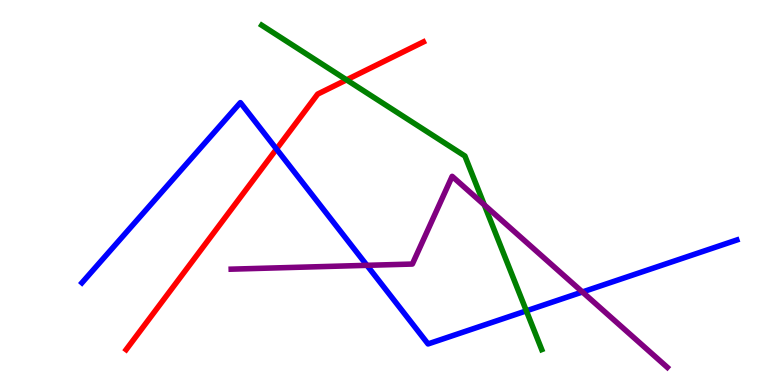[{'lines': ['blue', 'red'], 'intersections': [{'x': 3.57, 'y': 6.13}]}, {'lines': ['green', 'red'], 'intersections': [{'x': 4.47, 'y': 7.93}]}, {'lines': ['purple', 'red'], 'intersections': []}, {'lines': ['blue', 'green'], 'intersections': [{'x': 6.79, 'y': 1.93}]}, {'lines': ['blue', 'purple'], 'intersections': [{'x': 4.73, 'y': 3.11}, {'x': 7.51, 'y': 2.42}]}, {'lines': ['green', 'purple'], 'intersections': [{'x': 6.25, 'y': 4.68}]}]